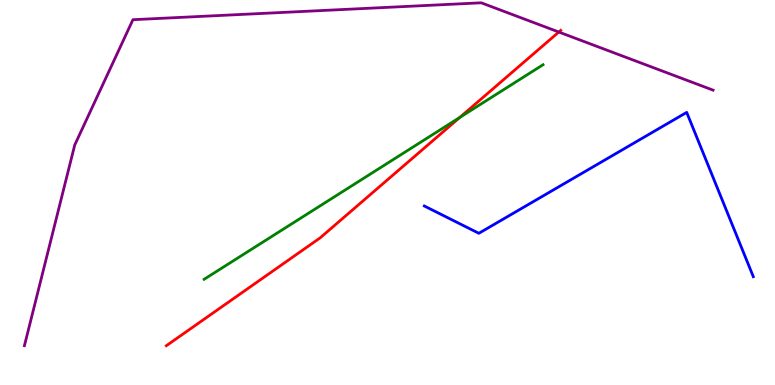[{'lines': ['blue', 'red'], 'intersections': []}, {'lines': ['green', 'red'], 'intersections': [{'x': 5.93, 'y': 6.95}]}, {'lines': ['purple', 'red'], 'intersections': [{'x': 7.21, 'y': 9.17}]}, {'lines': ['blue', 'green'], 'intersections': []}, {'lines': ['blue', 'purple'], 'intersections': []}, {'lines': ['green', 'purple'], 'intersections': []}]